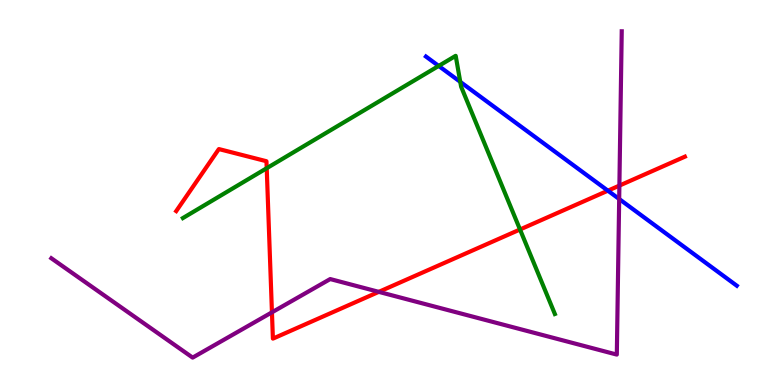[{'lines': ['blue', 'red'], 'intersections': [{'x': 7.84, 'y': 5.05}]}, {'lines': ['green', 'red'], 'intersections': [{'x': 3.44, 'y': 5.63}, {'x': 6.71, 'y': 4.04}]}, {'lines': ['purple', 'red'], 'intersections': [{'x': 3.51, 'y': 1.89}, {'x': 4.89, 'y': 2.42}, {'x': 7.99, 'y': 5.18}]}, {'lines': ['blue', 'green'], 'intersections': [{'x': 5.66, 'y': 8.29}, {'x': 5.94, 'y': 7.87}]}, {'lines': ['blue', 'purple'], 'intersections': [{'x': 7.99, 'y': 4.83}]}, {'lines': ['green', 'purple'], 'intersections': []}]